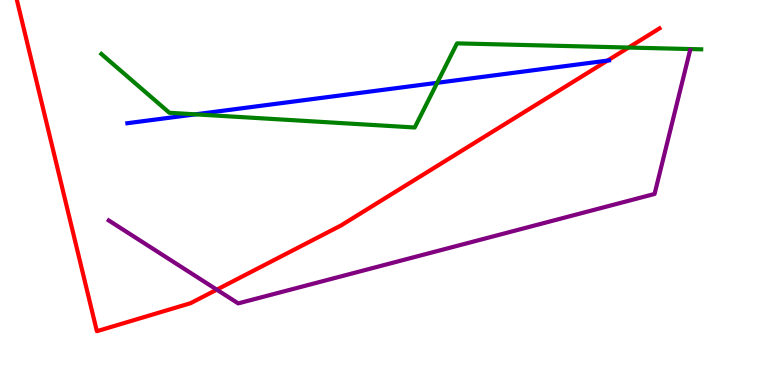[{'lines': ['blue', 'red'], 'intersections': [{'x': 7.84, 'y': 8.43}]}, {'lines': ['green', 'red'], 'intersections': [{'x': 8.11, 'y': 8.77}]}, {'lines': ['purple', 'red'], 'intersections': [{'x': 2.8, 'y': 2.48}]}, {'lines': ['blue', 'green'], 'intersections': [{'x': 2.52, 'y': 7.03}, {'x': 5.64, 'y': 7.85}]}, {'lines': ['blue', 'purple'], 'intersections': []}, {'lines': ['green', 'purple'], 'intersections': []}]